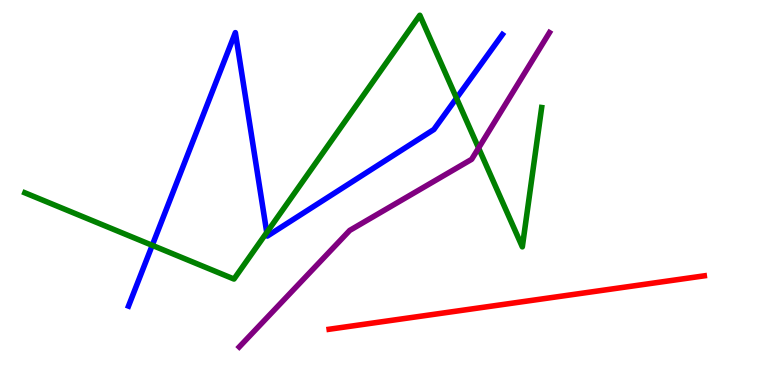[{'lines': ['blue', 'red'], 'intersections': []}, {'lines': ['green', 'red'], 'intersections': []}, {'lines': ['purple', 'red'], 'intersections': []}, {'lines': ['blue', 'green'], 'intersections': [{'x': 1.96, 'y': 3.63}, {'x': 3.44, 'y': 3.96}, {'x': 5.89, 'y': 7.45}]}, {'lines': ['blue', 'purple'], 'intersections': []}, {'lines': ['green', 'purple'], 'intersections': [{'x': 6.18, 'y': 6.16}]}]